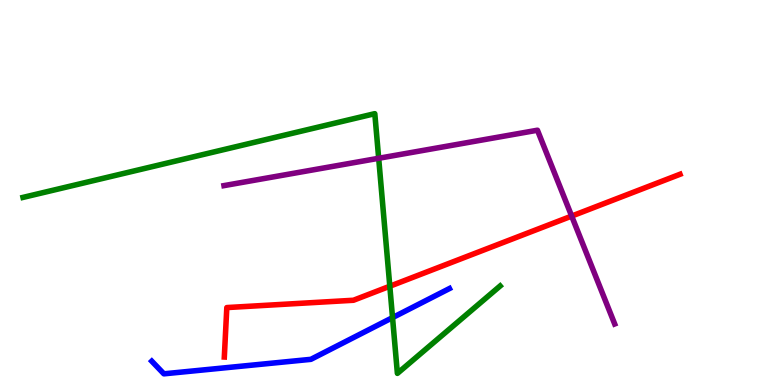[{'lines': ['blue', 'red'], 'intersections': []}, {'lines': ['green', 'red'], 'intersections': [{'x': 5.03, 'y': 2.57}]}, {'lines': ['purple', 'red'], 'intersections': [{'x': 7.38, 'y': 4.39}]}, {'lines': ['blue', 'green'], 'intersections': [{'x': 5.07, 'y': 1.75}]}, {'lines': ['blue', 'purple'], 'intersections': []}, {'lines': ['green', 'purple'], 'intersections': [{'x': 4.89, 'y': 5.89}]}]